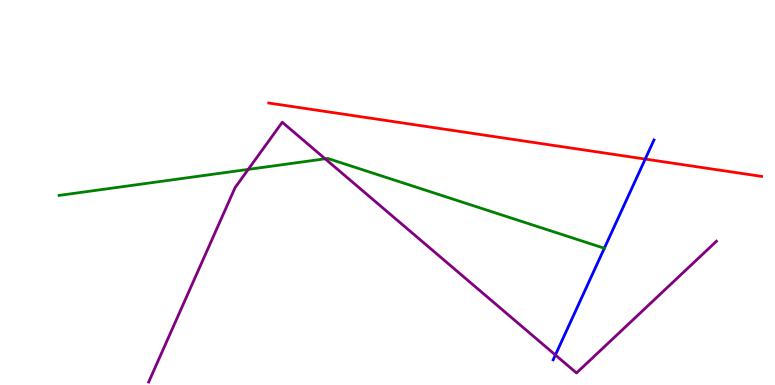[{'lines': ['blue', 'red'], 'intersections': [{'x': 8.33, 'y': 5.87}]}, {'lines': ['green', 'red'], 'intersections': []}, {'lines': ['purple', 'red'], 'intersections': []}, {'lines': ['blue', 'green'], 'intersections': [{'x': 7.8, 'y': 3.55}]}, {'lines': ['blue', 'purple'], 'intersections': [{'x': 7.17, 'y': 0.78}]}, {'lines': ['green', 'purple'], 'intersections': [{'x': 3.2, 'y': 5.6}, {'x': 4.2, 'y': 5.88}]}]